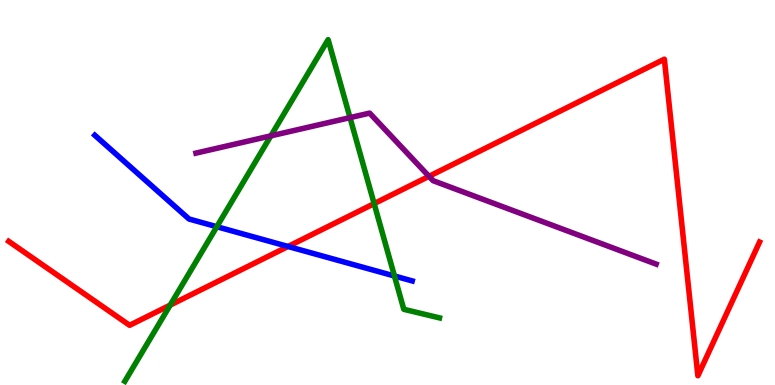[{'lines': ['blue', 'red'], 'intersections': [{'x': 3.72, 'y': 3.6}]}, {'lines': ['green', 'red'], 'intersections': [{'x': 2.2, 'y': 2.07}, {'x': 4.83, 'y': 4.71}]}, {'lines': ['purple', 'red'], 'intersections': [{'x': 5.54, 'y': 5.42}]}, {'lines': ['blue', 'green'], 'intersections': [{'x': 2.8, 'y': 4.11}, {'x': 5.09, 'y': 2.83}]}, {'lines': ['blue', 'purple'], 'intersections': []}, {'lines': ['green', 'purple'], 'intersections': [{'x': 3.5, 'y': 6.47}, {'x': 4.52, 'y': 6.94}]}]